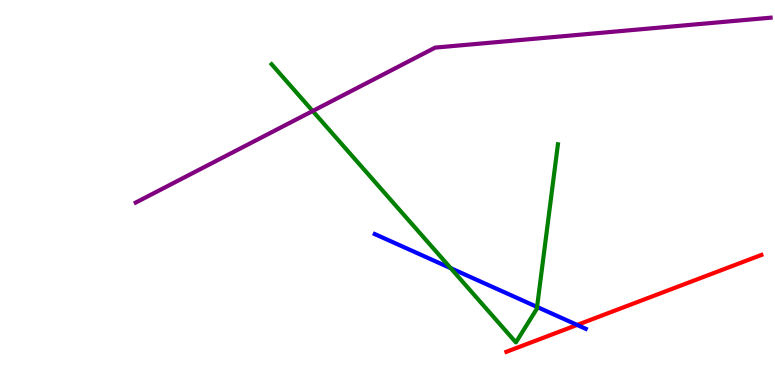[{'lines': ['blue', 'red'], 'intersections': [{'x': 7.45, 'y': 1.56}]}, {'lines': ['green', 'red'], 'intersections': []}, {'lines': ['purple', 'red'], 'intersections': []}, {'lines': ['blue', 'green'], 'intersections': [{'x': 5.82, 'y': 3.03}, {'x': 6.93, 'y': 2.03}]}, {'lines': ['blue', 'purple'], 'intersections': []}, {'lines': ['green', 'purple'], 'intersections': [{'x': 4.03, 'y': 7.12}]}]